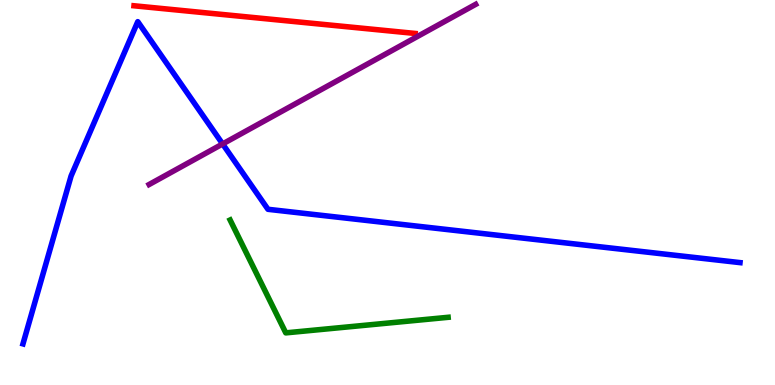[{'lines': ['blue', 'red'], 'intersections': []}, {'lines': ['green', 'red'], 'intersections': []}, {'lines': ['purple', 'red'], 'intersections': []}, {'lines': ['blue', 'green'], 'intersections': []}, {'lines': ['blue', 'purple'], 'intersections': [{'x': 2.87, 'y': 6.26}]}, {'lines': ['green', 'purple'], 'intersections': []}]